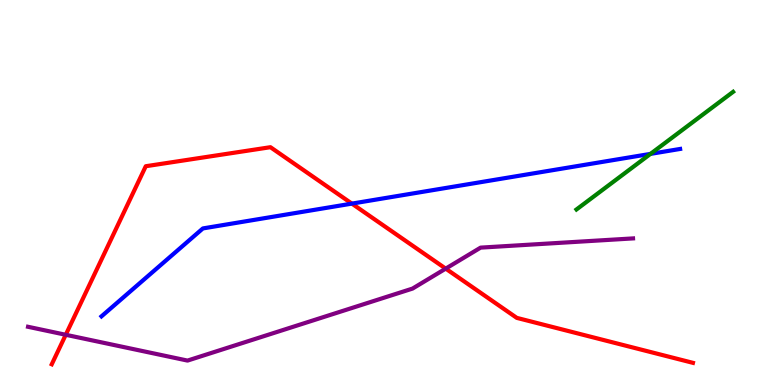[{'lines': ['blue', 'red'], 'intersections': [{'x': 4.54, 'y': 4.71}]}, {'lines': ['green', 'red'], 'intersections': []}, {'lines': ['purple', 'red'], 'intersections': [{'x': 0.848, 'y': 1.3}, {'x': 5.75, 'y': 3.02}]}, {'lines': ['blue', 'green'], 'intersections': [{'x': 8.39, 'y': 6.0}]}, {'lines': ['blue', 'purple'], 'intersections': []}, {'lines': ['green', 'purple'], 'intersections': []}]